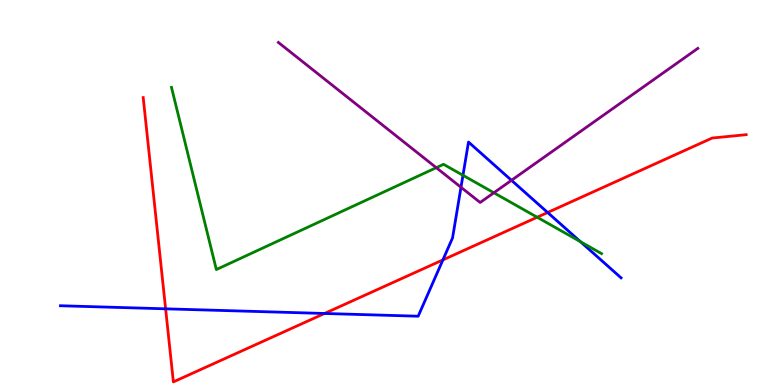[{'lines': ['blue', 'red'], 'intersections': [{'x': 2.14, 'y': 1.98}, {'x': 4.19, 'y': 1.86}, {'x': 5.71, 'y': 3.25}, {'x': 7.07, 'y': 4.48}]}, {'lines': ['green', 'red'], 'intersections': [{'x': 6.93, 'y': 4.36}]}, {'lines': ['purple', 'red'], 'intersections': []}, {'lines': ['blue', 'green'], 'intersections': [{'x': 5.97, 'y': 5.45}, {'x': 7.49, 'y': 3.72}]}, {'lines': ['blue', 'purple'], 'intersections': [{'x': 5.95, 'y': 5.14}, {'x': 6.6, 'y': 5.32}]}, {'lines': ['green', 'purple'], 'intersections': [{'x': 5.63, 'y': 5.64}, {'x': 6.37, 'y': 4.99}]}]